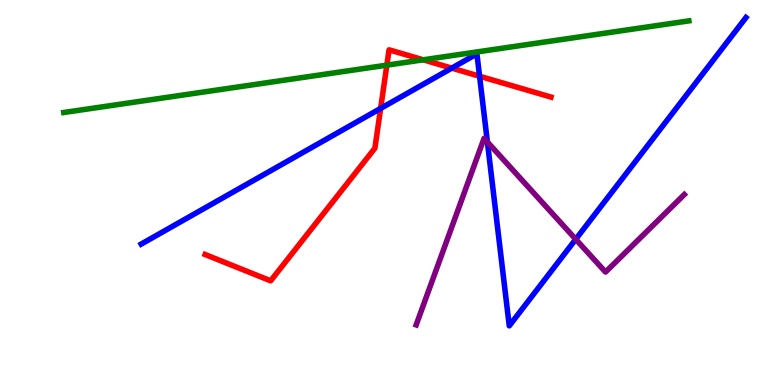[{'lines': ['blue', 'red'], 'intersections': [{'x': 4.91, 'y': 7.18}, {'x': 5.83, 'y': 8.23}, {'x': 6.19, 'y': 8.02}]}, {'lines': ['green', 'red'], 'intersections': [{'x': 4.99, 'y': 8.31}, {'x': 5.46, 'y': 8.45}]}, {'lines': ['purple', 'red'], 'intersections': []}, {'lines': ['blue', 'green'], 'intersections': []}, {'lines': ['blue', 'purple'], 'intersections': [{'x': 6.29, 'y': 6.31}, {'x': 7.43, 'y': 3.79}]}, {'lines': ['green', 'purple'], 'intersections': []}]